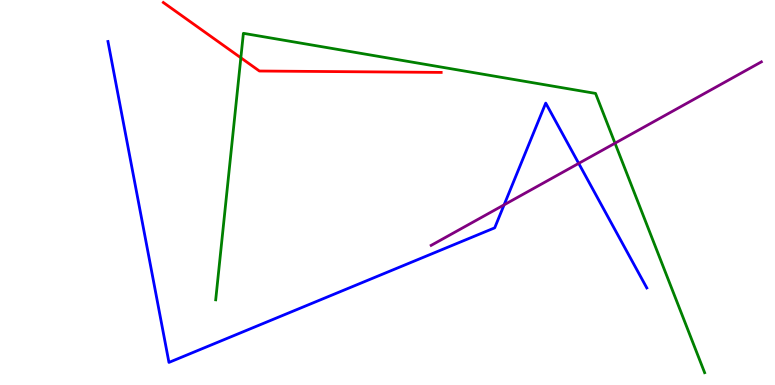[{'lines': ['blue', 'red'], 'intersections': []}, {'lines': ['green', 'red'], 'intersections': [{'x': 3.11, 'y': 8.5}]}, {'lines': ['purple', 'red'], 'intersections': []}, {'lines': ['blue', 'green'], 'intersections': []}, {'lines': ['blue', 'purple'], 'intersections': [{'x': 6.5, 'y': 4.68}, {'x': 7.47, 'y': 5.76}]}, {'lines': ['green', 'purple'], 'intersections': [{'x': 7.94, 'y': 6.28}]}]